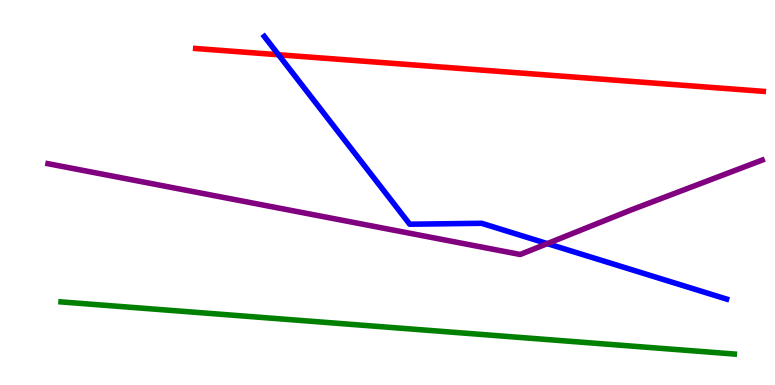[{'lines': ['blue', 'red'], 'intersections': [{'x': 3.59, 'y': 8.58}]}, {'lines': ['green', 'red'], 'intersections': []}, {'lines': ['purple', 'red'], 'intersections': []}, {'lines': ['blue', 'green'], 'intersections': []}, {'lines': ['blue', 'purple'], 'intersections': [{'x': 7.06, 'y': 3.67}]}, {'lines': ['green', 'purple'], 'intersections': []}]